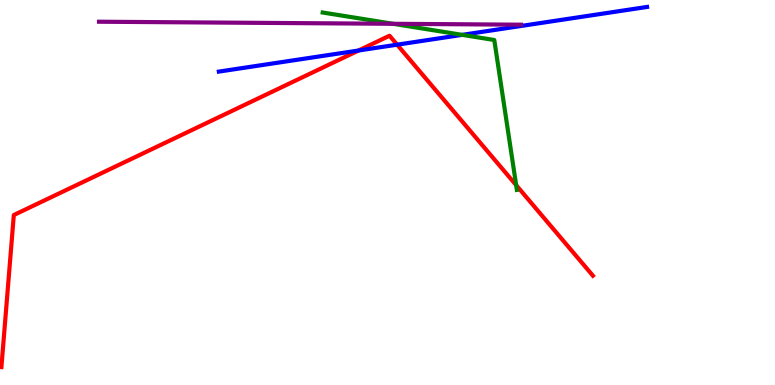[{'lines': ['blue', 'red'], 'intersections': [{'x': 4.63, 'y': 8.69}, {'x': 5.12, 'y': 8.84}]}, {'lines': ['green', 'red'], 'intersections': [{'x': 6.66, 'y': 5.19}]}, {'lines': ['purple', 'red'], 'intersections': []}, {'lines': ['blue', 'green'], 'intersections': [{'x': 5.96, 'y': 9.09}]}, {'lines': ['blue', 'purple'], 'intersections': []}, {'lines': ['green', 'purple'], 'intersections': [{'x': 5.07, 'y': 9.38}]}]